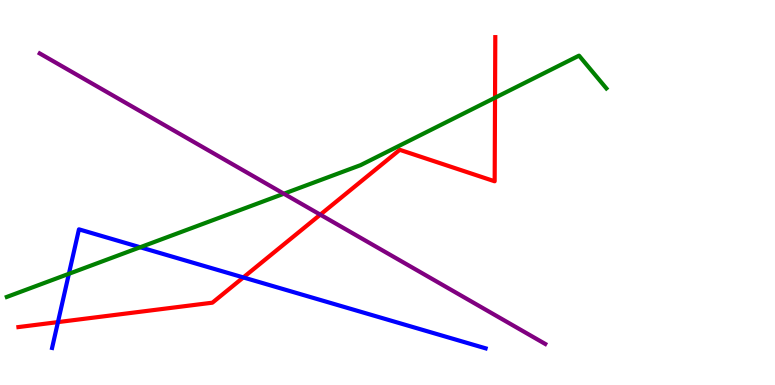[{'lines': ['blue', 'red'], 'intersections': [{'x': 0.748, 'y': 1.63}, {'x': 3.14, 'y': 2.79}]}, {'lines': ['green', 'red'], 'intersections': [{'x': 6.39, 'y': 7.46}]}, {'lines': ['purple', 'red'], 'intersections': [{'x': 4.13, 'y': 4.42}]}, {'lines': ['blue', 'green'], 'intersections': [{'x': 0.889, 'y': 2.89}, {'x': 1.81, 'y': 3.58}]}, {'lines': ['blue', 'purple'], 'intersections': []}, {'lines': ['green', 'purple'], 'intersections': [{'x': 3.66, 'y': 4.97}]}]